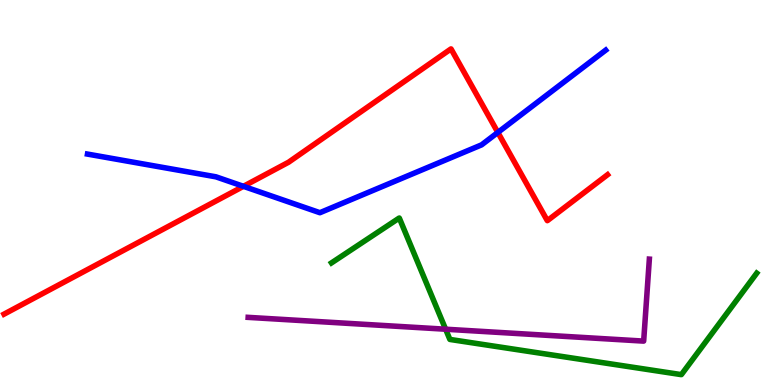[{'lines': ['blue', 'red'], 'intersections': [{'x': 3.14, 'y': 5.16}, {'x': 6.42, 'y': 6.56}]}, {'lines': ['green', 'red'], 'intersections': []}, {'lines': ['purple', 'red'], 'intersections': []}, {'lines': ['blue', 'green'], 'intersections': []}, {'lines': ['blue', 'purple'], 'intersections': []}, {'lines': ['green', 'purple'], 'intersections': [{'x': 5.75, 'y': 1.45}]}]